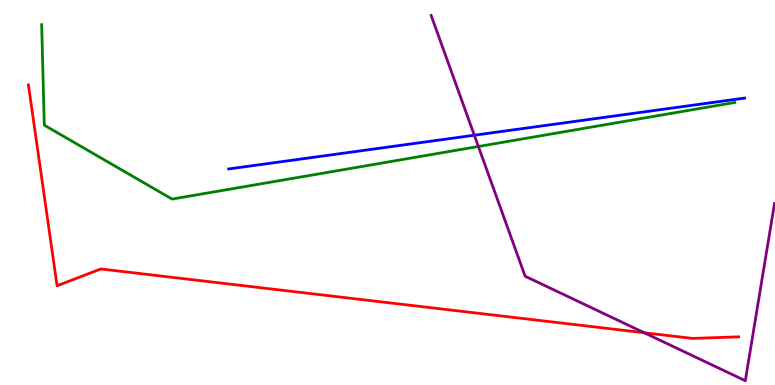[{'lines': ['blue', 'red'], 'intersections': []}, {'lines': ['green', 'red'], 'intersections': []}, {'lines': ['purple', 'red'], 'intersections': [{'x': 8.31, 'y': 1.36}]}, {'lines': ['blue', 'green'], 'intersections': []}, {'lines': ['blue', 'purple'], 'intersections': [{'x': 6.12, 'y': 6.49}]}, {'lines': ['green', 'purple'], 'intersections': [{'x': 6.17, 'y': 6.19}]}]